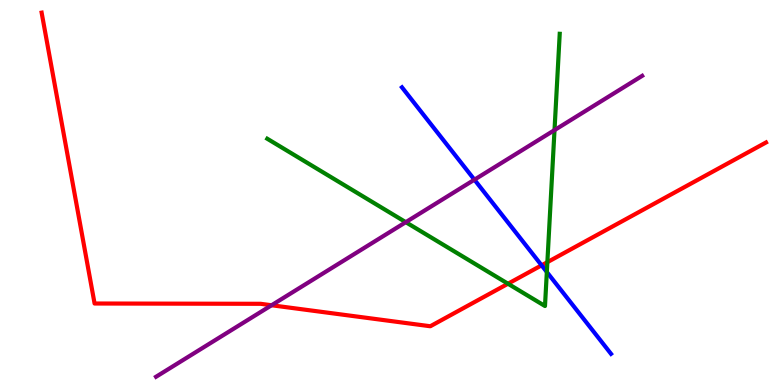[{'lines': ['blue', 'red'], 'intersections': [{'x': 6.99, 'y': 3.11}]}, {'lines': ['green', 'red'], 'intersections': [{'x': 6.55, 'y': 2.63}, {'x': 7.06, 'y': 3.19}]}, {'lines': ['purple', 'red'], 'intersections': [{'x': 3.5, 'y': 2.07}]}, {'lines': ['blue', 'green'], 'intersections': [{'x': 7.06, 'y': 2.93}]}, {'lines': ['blue', 'purple'], 'intersections': [{'x': 6.12, 'y': 5.33}]}, {'lines': ['green', 'purple'], 'intersections': [{'x': 5.24, 'y': 4.23}, {'x': 7.15, 'y': 6.62}]}]